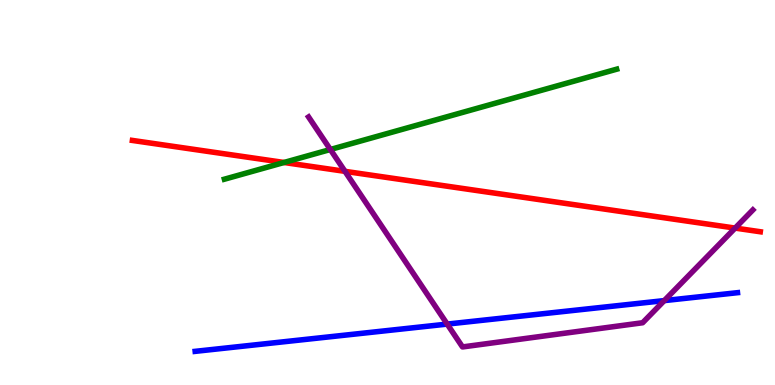[{'lines': ['blue', 'red'], 'intersections': []}, {'lines': ['green', 'red'], 'intersections': [{'x': 3.66, 'y': 5.78}]}, {'lines': ['purple', 'red'], 'intersections': [{'x': 4.45, 'y': 5.55}, {'x': 9.49, 'y': 4.08}]}, {'lines': ['blue', 'green'], 'intersections': []}, {'lines': ['blue', 'purple'], 'intersections': [{'x': 5.77, 'y': 1.58}, {'x': 8.57, 'y': 2.19}]}, {'lines': ['green', 'purple'], 'intersections': [{'x': 4.26, 'y': 6.12}]}]